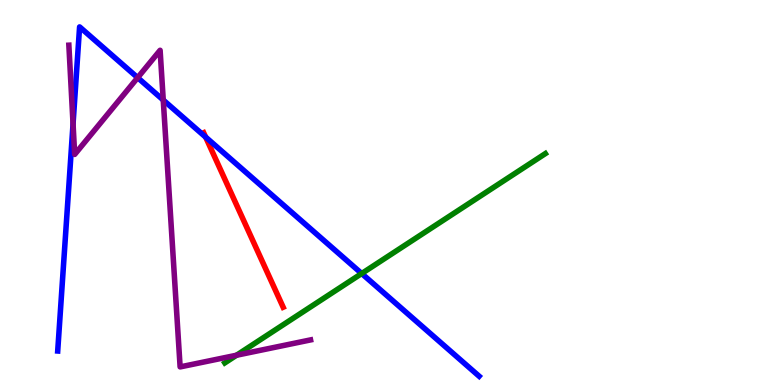[{'lines': ['blue', 'red'], 'intersections': [{'x': 2.65, 'y': 6.44}]}, {'lines': ['green', 'red'], 'intersections': []}, {'lines': ['purple', 'red'], 'intersections': []}, {'lines': ['blue', 'green'], 'intersections': [{'x': 4.67, 'y': 2.9}]}, {'lines': ['blue', 'purple'], 'intersections': [{'x': 0.943, 'y': 6.78}, {'x': 1.78, 'y': 7.98}, {'x': 2.11, 'y': 7.4}]}, {'lines': ['green', 'purple'], 'intersections': [{'x': 3.05, 'y': 0.773}]}]